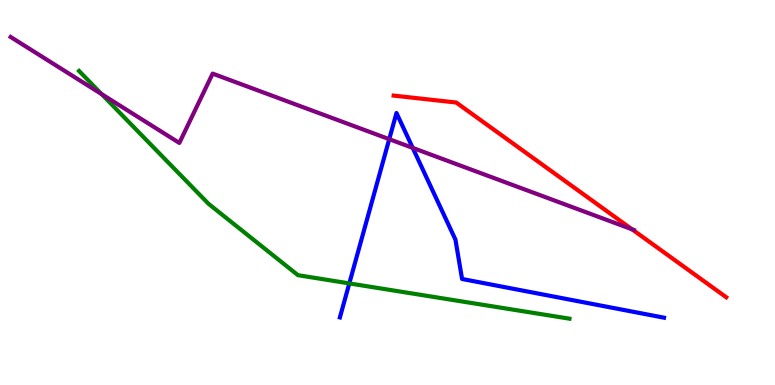[{'lines': ['blue', 'red'], 'intersections': []}, {'lines': ['green', 'red'], 'intersections': []}, {'lines': ['purple', 'red'], 'intersections': [{'x': 8.16, 'y': 4.04}]}, {'lines': ['blue', 'green'], 'intersections': [{'x': 4.51, 'y': 2.64}]}, {'lines': ['blue', 'purple'], 'intersections': [{'x': 5.02, 'y': 6.39}, {'x': 5.33, 'y': 6.16}]}, {'lines': ['green', 'purple'], 'intersections': [{'x': 1.31, 'y': 7.56}]}]